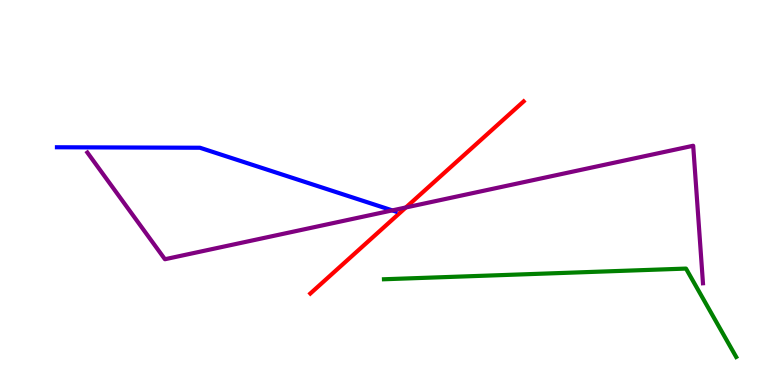[{'lines': ['blue', 'red'], 'intersections': []}, {'lines': ['green', 'red'], 'intersections': []}, {'lines': ['purple', 'red'], 'intersections': [{'x': 5.24, 'y': 4.61}]}, {'lines': ['blue', 'green'], 'intersections': []}, {'lines': ['blue', 'purple'], 'intersections': [{'x': 5.06, 'y': 4.54}]}, {'lines': ['green', 'purple'], 'intersections': []}]